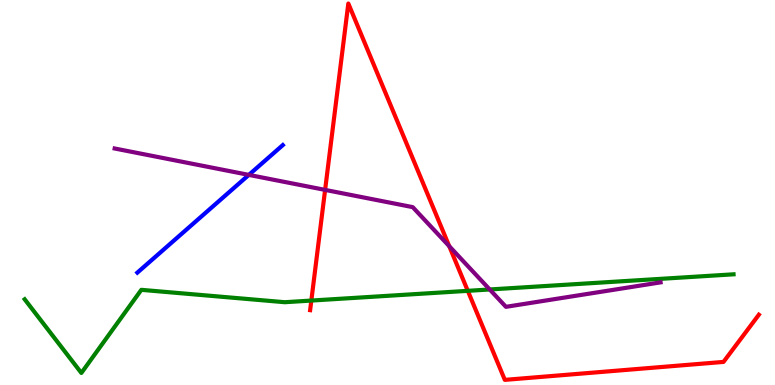[{'lines': ['blue', 'red'], 'intersections': []}, {'lines': ['green', 'red'], 'intersections': [{'x': 4.02, 'y': 2.19}, {'x': 6.04, 'y': 2.45}]}, {'lines': ['purple', 'red'], 'intersections': [{'x': 4.19, 'y': 5.07}, {'x': 5.8, 'y': 3.61}]}, {'lines': ['blue', 'green'], 'intersections': []}, {'lines': ['blue', 'purple'], 'intersections': [{'x': 3.21, 'y': 5.46}]}, {'lines': ['green', 'purple'], 'intersections': [{'x': 6.32, 'y': 2.48}]}]